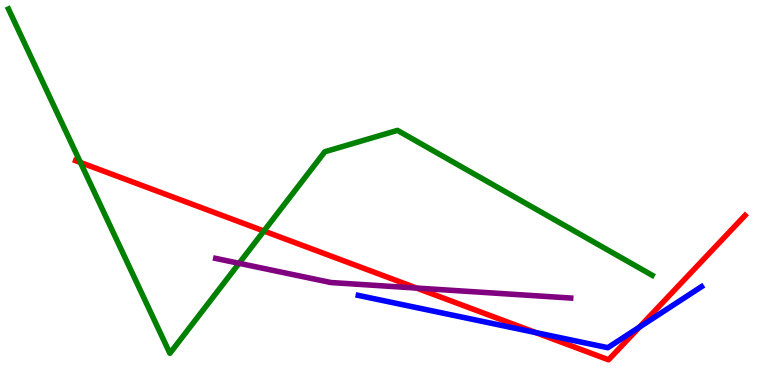[{'lines': ['blue', 'red'], 'intersections': [{'x': 6.91, 'y': 1.36}, {'x': 8.25, 'y': 1.51}]}, {'lines': ['green', 'red'], 'intersections': [{'x': 1.04, 'y': 5.78}, {'x': 3.41, 'y': 4.0}]}, {'lines': ['purple', 'red'], 'intersections': [{'x': 5.38, 'y': 2.52}]}, {'lines': ['blue', 'green'], 'intersections': []}, {'lines': ['blue', 'purple'], 'intersections': []}, {'lines': ['green', 'purple'], 'intersections': [{'x': 3.08, 'y': 3.16}]}]